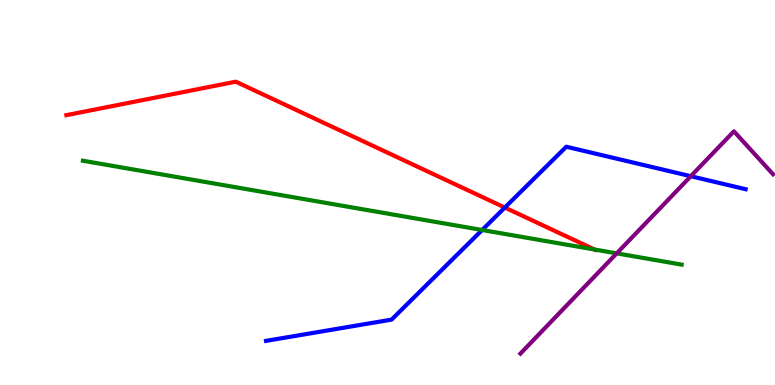[{'lines': ['blue', 'red'], 'intersections': [{'x': 6.51, 'y': 4.61}]}, {'lines': ['green', 'red'], 'intersections': [{'x': 7.67, 'y': 3.52}]}, {'lines': ['purple', 'red'], 'intersections': []}, {'lines': ['blue', 'green'], 'intersections': [{'x': 6.22, 'y': 4.03}]}, {'lines': ['blue', 'purple'], 'intersections': [{'x': 8.91, 'y': 5.42}]}, {'lines': ['green', 'purple'], 'intersections': [{'x': 7.96, 'y': 3.42}]}]